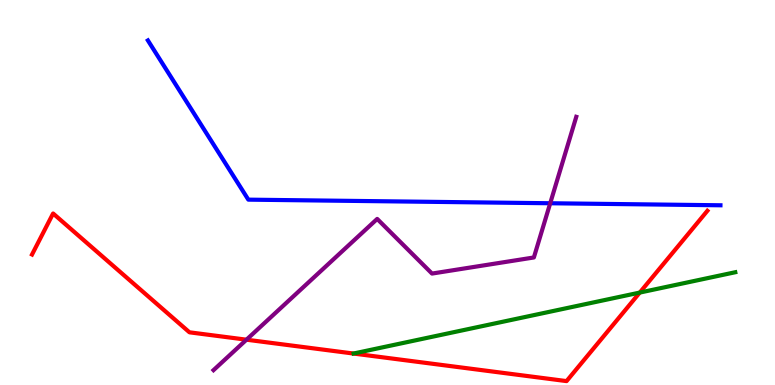[{'lines': ['blue', 'red'], 'intersections': []}, {'lines': ['green', 'red'], 'intersections': [{'x': 8.26, 'y': 2.4}]}, {'lines': ['purple', 'red'], 'intersections': [{'x': 3.18, 'y': 1.18}]}, {'lines': ['blue', 'green'], 'intersections': []}, {'lines': ['blue', 'purple'], 'intersections': [{'x': 7.1, 'y': 4.72}]}, {'lines': ['green', 'purple'], 'intersections': []}]